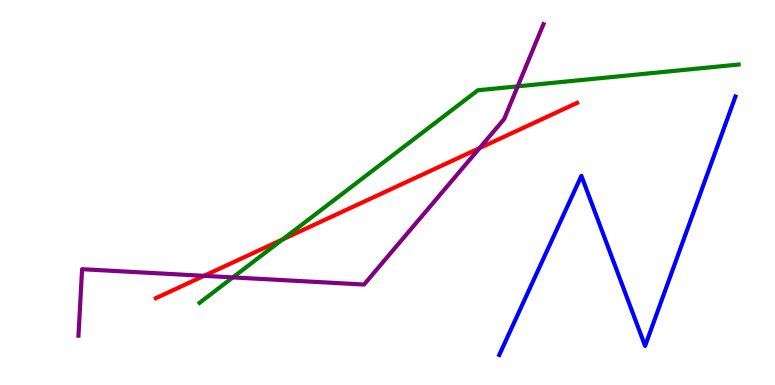[{'lines': ['blue', 'red'], 'intersections': []}, {'lines': ['green', 'red'], 'intersections': [{'x': 3.65, 'y': 3.78}]}, {'lines': ['purple', 'red'], 'intersections': [{'x': 2.63, 'y': 2.84}, {'x': 6.19, 'y': 6.15}]}, {'lines': ['blue', 'green'], 'intersections': []}, {'lines': ['blue', 'purple'], 'intersections': []}, {'lines': ['green', 'purple'], 'intersections': [{'x': 3.0, 'y': 2.79}, {'x': 6.68, 'y': 7.76}]}]